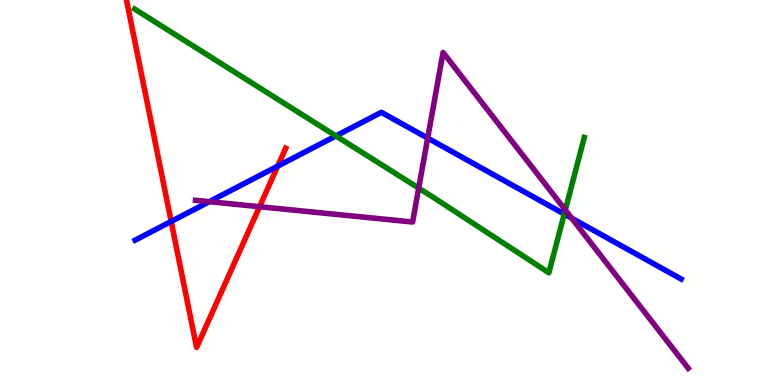[{'lines': ['blue', 'red'], 'intersections': [{'x': 2.21, 'y': 4.25}, {'x': 3.58, 'y': 5.68}]}, {'lines': ['green', 'red'], 'intersections': []}, {'lines': ['purple', 'red'], 'intersections': [{'x': 3.35, 'y': 4.63}]}, {'lines': ['blue', 'green'], 'intersections': [{'x': 4.33, 'y': 6.47}, {'x': 7.28, 'y': 4.44}]}, {'lines': ['blue', 'purple'], 'intersections': [{'x': 2.7, 'y': 4.76}, {'x': 5.52, 'y': 6.41}, {'x': 7.38, 'y': 4.33}]}, {'lines': ['green', 'purple'], 'intersections': [{'x': 5.4, 'y': 5.11}, {'x': 7.29, 'y': 4.55}]}]